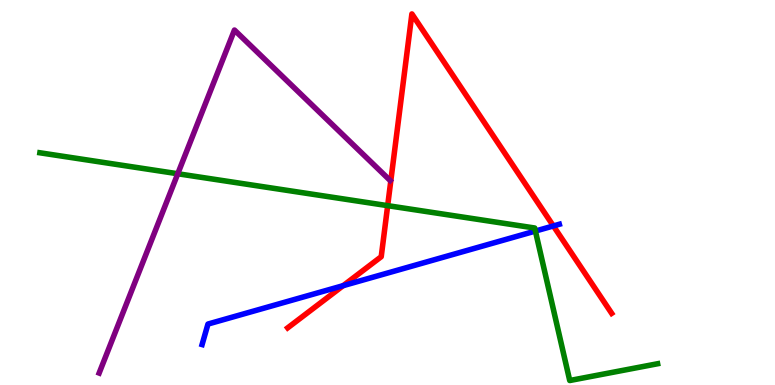[{'lines': ['blue', 'red'], 'intersections': [{'x': 4.43, 'y': 2.58}, {'x': 7.14, 'y': 4.13}]}, {'lines': ['green', 'red'], 'intersections': [{'x': 5.0, 'y': 4.66}]}, {'lines': ['purple', 'red'], 'intersections': []}, {'lines': ['blue', 'green'], 'intersections': [{'x': 6.91, 'y': 4.0}]}, {'lines': ['blue', 'purple'], 'intersections': []}, {'lines': ['green', 'purple'], 'intersections': [{'x': 2.29, 'y': 5.49}]}]